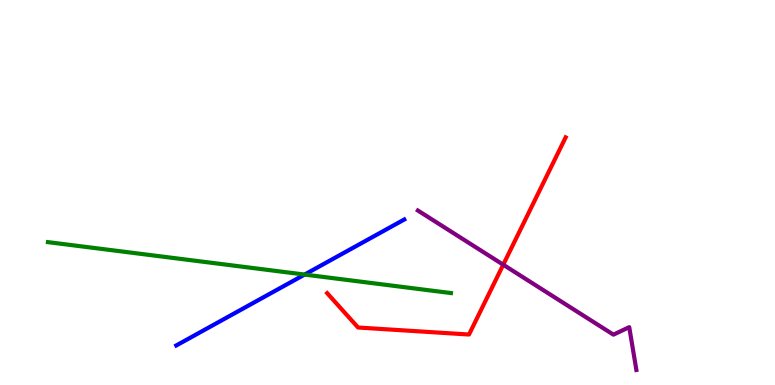[{'lines': ['blue', 'red'], 'intersections': []}, {'lines': ['green', 'red'], 'intersections': []}, {'lines': ['purple', 'red'], 'intersections': [{'x': 6.49, 'y': 3.12}]}, {'lines': ['blue', 'green'], 'intersections': [{'x': 3.93, 'y': 2.87}]}, {'lines': ['blue', 'purple'], 'intersections': []}, {'lines': ['green', 'purple'], 'intersections': []}]